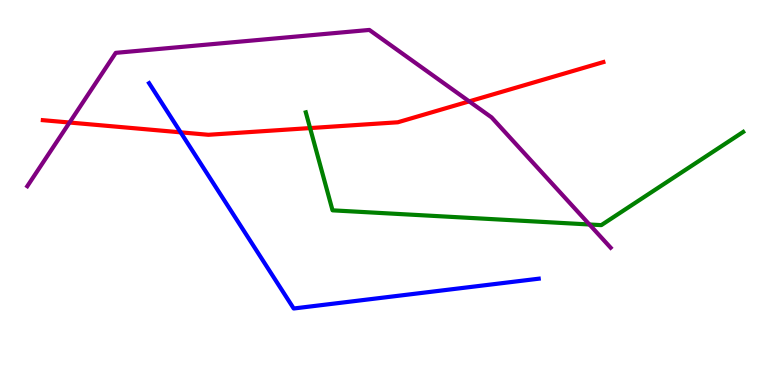[{'lines': ['blue', 'red'], 'intersections': [{'x': 2.33, 'y': 6.56}]}, {'lines': ['green', 'red'], 'intersections': [{'x': 4.0, 'y': 6.67}]}, {'lines': ['purple', 'red'], 'intersections': [{'x': 0.897, 'y': 6.82}, {'x': 6.05, 'y': 7.37}]}, {'lines': ['blue', 'green'], 'intersections': []}, {'lines': ['blue', 'purple'], 'intersections': []}, {'lines': ['green', 'purple'], 'intersections': [{'x': 7.61, 'y': 4.17}]}]